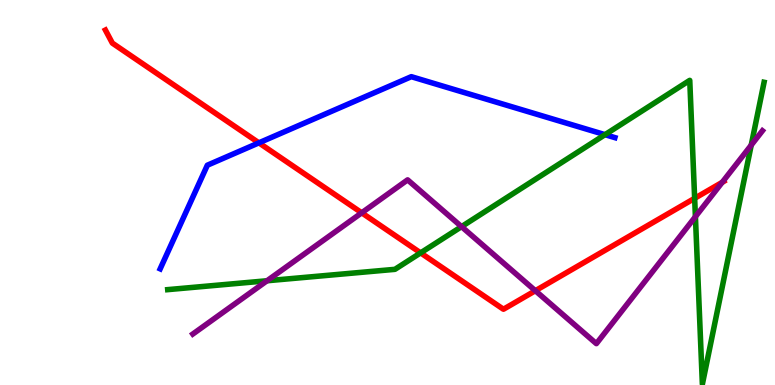[{'lines': ['blue', 'red'], 'intersections': [{'x': 3.34, 'y': 6.29}]}, {'lines': ['green', 'red'], 'intersections': [{'x': 5.43, 'y': 3.43}, {'x': 8.96, 'y': 4.85}]}, {'lines': ['purple', 'red'], 'intersections': [{'x': 4.67, 'y': 4.47}, {'x': 6.91, 'y': 2.45}, {'x': 9.32, 'y': 5.26}]}, {'lines': ['blue', 'green'], 'intersections': [{'x': 7.81, 'y': 6.5}]}, {'lines': ['blue', 'purple'], 'intersections': []}, {'lines': ['green', 'purple'], 'intersections': [{'x': 3.45, 'y': 2.71}, {'x': 5.96, 'y': 4.11}, {'x': 8.97, 'y': 4.37}, {'x': 9.69, 'y': 6.23}]}]